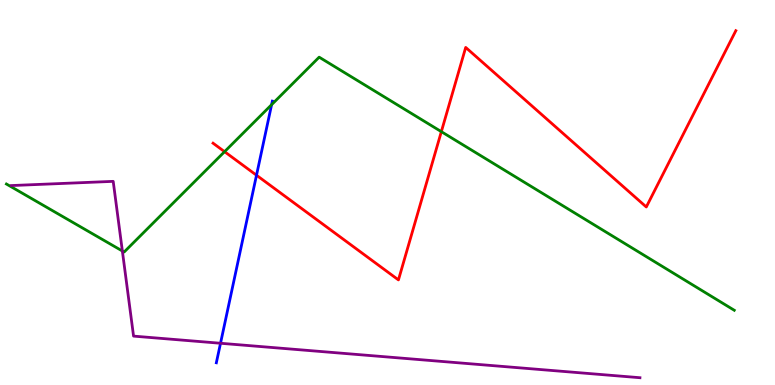[{'lines': ['blue', 'red'], 'intersections': [{'x': 3.31, 'y': 5.45}]}, {'lines': ['green', 'red'], 'intersections': [{'x': 2.9, 'y': 6.06}, {'x': 5.69, 'y': 6.58}]}, {'lines': ['purple', 'red'], 'intersections': []}, {'lines': ['blue', 'green'], 'intersections': [{'x': 3.5, 'y': 7.28}]}, {'lines': ['blue', 'purple'], 'intersections': [{'x': 2.85, 'y': 1.08}]}, {'lines': ['green', 'purple'], 'intersections': [{'x': 1.58, 'y': 3.48}]}]